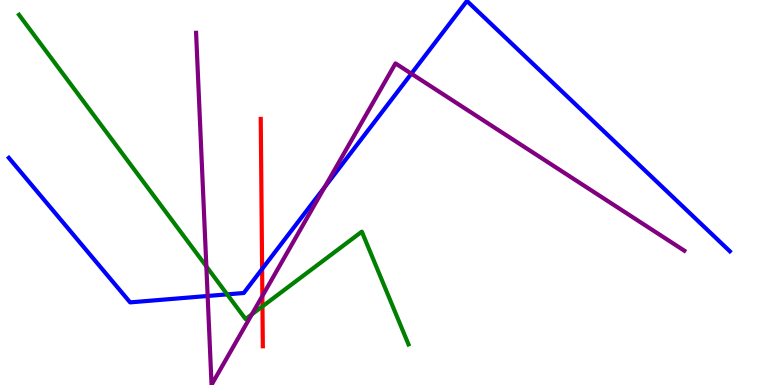[{'lines': ['blue', 'red'], 'intersections': [{'x': 3.38, 'y': 3.01}]}, {'lines': ['green', 'red'], 'intersections': [{'x': 3.39, 'y': 2.04}]}, {'lines': ['purple', 'red'], 'intersections': [{'x': 3.39, 'y': 2.31}]}, {'lines': ['blue', 'green'], 'intersections': [{'x': 2.93, 'y': 2.35}]}, {'lines': ['blue', 'purple'], 'intersections': [{'x': 2.68, 'y': 2.31}, {'x': 4.19, 'y': 5.14}, {'x': 5.31, 'y': 8.09}]}, {'lines': ['green', 'purple'], 'intersections': [{'x': 2.66, 'y': 3.08}, {'x': 3.25, 'y': 1.83}]}]